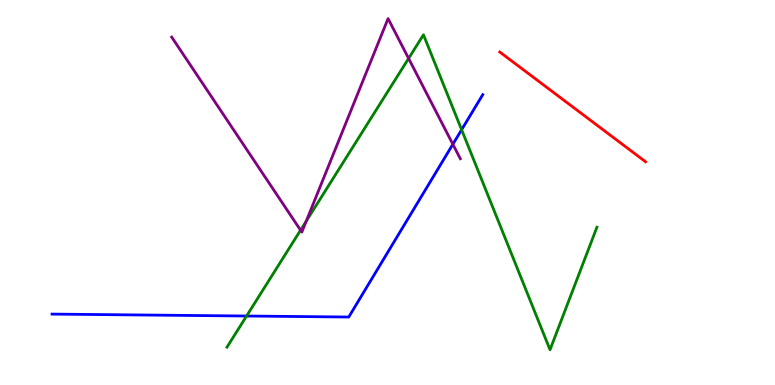[{'lines': ['blue', 'red'], 'intersections': []}, {'lines': ['green', 'red'], 'intersections': []}, {'lines': ['purple', 'red'], 'intersections': []}, {'lines': ['blue', 'green'], 'intersections': [{'x': 3.18, 'y': 1.79}, {'x': 5.96, 'y': 6.63}]}, {'lines': ['blue', 'purple'], 'intersections': [{'x': 5.84, 'y': 6.25}]}, {'lines': ['green', 'purple'], 'intersections': [{'x': 3.88, 'y': 4.02}, {'x': 3.95, 'y': 4.26}, {'x': 5.27, 'y': 8.48}]}]